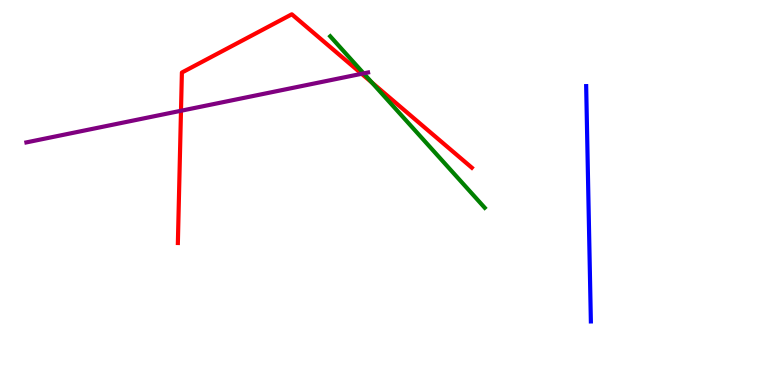[{'lines': ['blue', 'red'], 'intersections': []}, {'lines': ['green', 'red'], 'intersections': [{'x': 4.8, 'y': 7.86}]}, {'lines': ['purple', 'red'], 'intersections': [{'x': 2.34, 'y': 7.12}, {'x': 4.67, 'y': 8.08}]}, {'lines': ['blue', 'green'], 'intersections': []}, {'lines': ['blue', 'purple'], 'intersections': []}, {'lines': ['green', 'purple'], 'intersections': [{'x': 4.69, 'y': 8.09}]}]